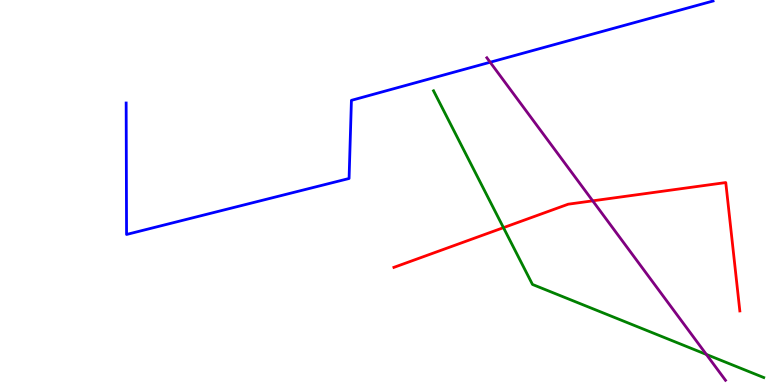[{'lines': ['blue', 'red'], 'intersections': []}, {'lines': ['green', 'red'], 'intersections': [{'x': 6.5, 'y': 4.09}]}, {'lines': ['purple', 'red'], 'intersections': [{'x': 7.65, 'y': 4.78}]}, {'lines': ['blue', 'green'], 'intersections': []}, {'lines': ['blue', 'purple'], 'intersections': [{'x': 6.32, 'y': 8.38}]}, {'lines': ['green', 'purple'], 'intersections': [{'x': 9.11, 'y': 0.794}]}]